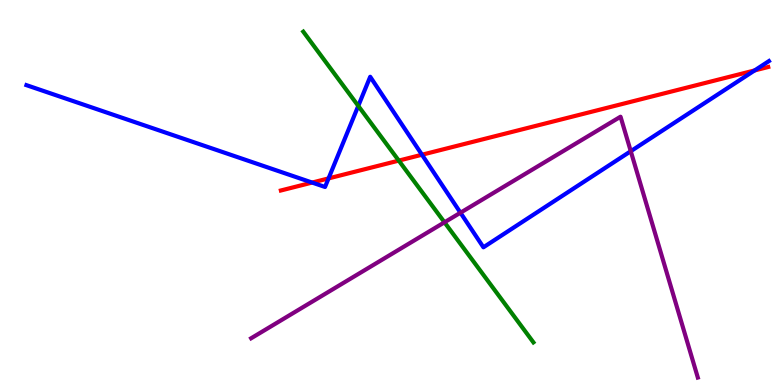[{'lines': ['blue', 'red'], 'intersections': [{'x': 4.03, 'y': 5.26}, {'x': 4.24, 'y': 5.37}, {'x': 5.44, 'y': 5.98}, {'x': 9.74, 'y': 8.17}]}, {'lines': ['green', 'red'], 'intersections': [{'x': 5.15, 'y': 5.83}]}, {'lines': ['purple', 'red'], 'intersections': []}, {'lines': ['blue', 'green'], 'intersections': [{'x': 4.62, 'y': 7.25}]}, {'lines': ['blue', 'purple'], 'intersections': [{'x': 5.94, 'y': 4.47}, {'x': 8.14, 'y': 6.07}]}, {'lines': ['green', 'purple'], 'intersections': [{'x': 5.74, 'y': 4.23}]}]